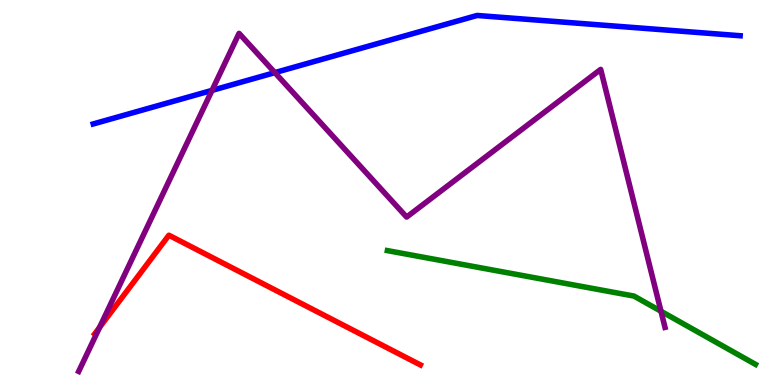[{'lines': ['blue', 'red'], 'intersections': []}, {'lines': ['green', 'red'], 'intersections': []}, {'lines': ['purple', 'red'], 'intersections': [{'x': 1.29, 'y': 1.5}]}, {'lines': ['blue', 'green'], 'intersections': []}, {'lines': ['blue', 'purple'], 'intersections': [{'x': 2.74, 'y': 7.65}, {'x': 3.55, 'y': 8.11}]}, {'lines': ['green', 'purple'], 'intersections': [{'x': 8.53, 'y': 1.92}]}]